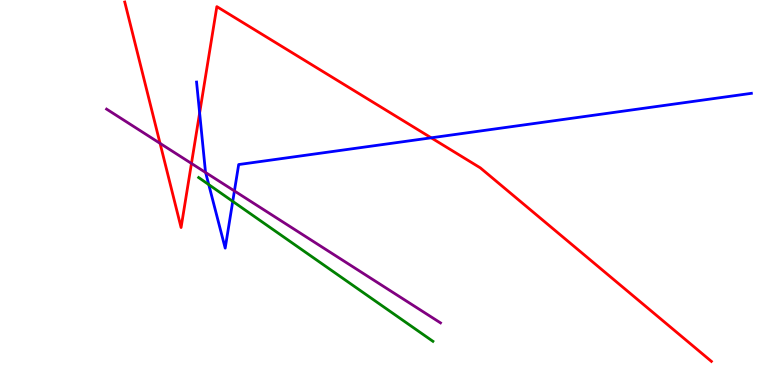[{'lines': ['blue', 'red'], 'intersections': [{'x': 2.58, 'y': 7.07}, {'x': 5.56, 'y': 6.42}]}, {'lines': ['green', 'red'], 'intersections': []}, {'lines': ['purple', 'red'], 'intersections': [{'x': 2.07, 'y': 6.28}, {'x': 2.47, 'y': 5.75}]}, {'lines': ['blue', 'green'], 'intersections': [{'x': 2.69, 'y': 5.21}, {'x': 3.0, 'y': 4.77}]}, {'lines': ['blue', 'purple'], 'intersections': [{'x': 2.65, 'y': 5.52}, {'x': 3.02, 'y': 5.04}]}, {'lines': ['green', 'purple'], 'intersections': []}]